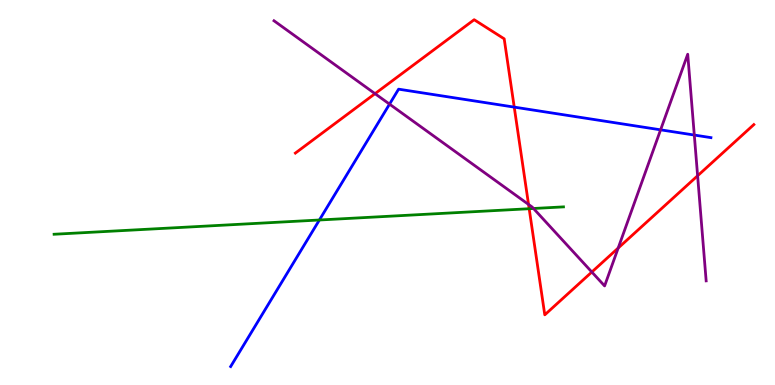[{'lines': ['blue', 'red'], 'intersections': [{'x': 6.64, 'y': 7.22}]}, {'lines': ['green', 'red'], 'intersections': [{'x': 6.83, 'y': 4.58}]}, {'lines': ['purple', 'red'], 'intersections': [{'x': 4.84, 'y': 7.57}, {'x': 6.82, 'y': 4.69}, {'x': 7.64, 'y': 2.93}, {'x': 7.98, 'y': 3.56}, {'x': 9.0, 'y': 5.43}]}, {'lines': ['blue', 'green'], 'intersections': [{'x': 4.12, 'y': 4.29}]}, {'lines': ['blue', 'purple'], 'intersections': [{'x': 5.03, 'y': 7.3}, {'x': 8.52, 'y': 6.63}, {'x': 8.96, 'y': 6.49}]}, {'lines': ['green', 'purple'], 'intersections': [{'x': 6.88, 'y': 4.58}]}]